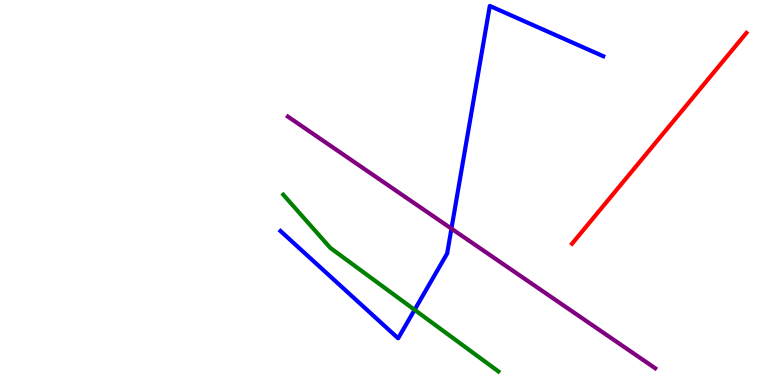[{'lines': ['blue', 'red'], 'intersections': []}, {'lines': ['green', 'red'], 'intersections': []}, {'lines': ['purple', 'red'], 'intersections': []}, {'lines': ['blue', 'green'], 'intersections': [{'x': 5.35, 'y': 1.95}]}, {'lines': ['blue', 'purple'], 'intersections': [{'x': 5.82, 'y': 4.06}]}, {'lines': ['green', 'purple'], 'intersections': []}]